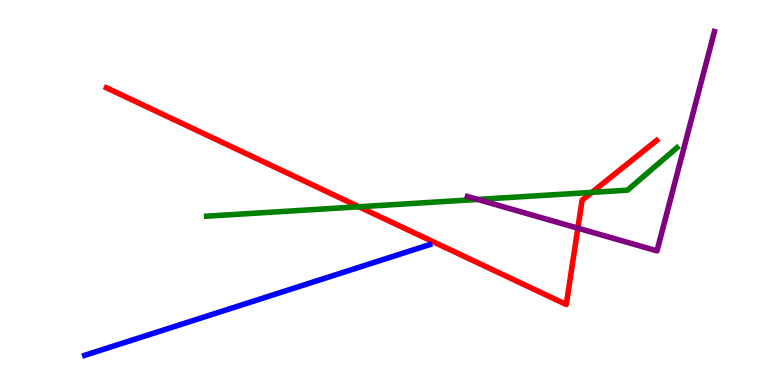[{'lines': ['blue', 'red'], 'intersections': []}, {'lines': ['green', 'red'], 'intersections': [{'x': 4.63, 'y': 4.63}, {'x': 7.64, 'y': 5.0}]}, {'lines': ['purple', 'red'], 'intersections': [{'x': 7.46, 'y': 4.07}]}, {'lines': ['blue', 'green'], 'intersections': []}, {'lines': ['blue', 'purple'], 'intersections': []}, {'lines': ['green', 'purple'], 'intersections': [{'x': 6.16, 'y': 4.82}]}]